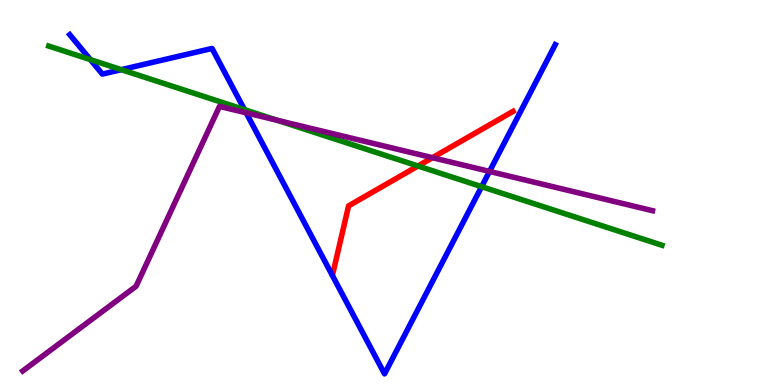[{'lines': ['blue', 'red'], 'intersections': []}, {'lines': ['green', 'red'], 'intersections': [{'x': 5.39, 'y': 5.69}]}, {'lines': ['purple', 'red'], 'intersections': [{'x': 5.58, 'y': 5.9}]}, {'lines': ['blue', 'green'], 'intersections': [{'x': 1.17, 'y': 8.45}, {'x': 1.57, 'y': 8.19}, {'x': 3.15, 'y': 7.15}, {'x': 6.21, 'y': 5.15}]}, {'lines': ['blue', 'purple'], 'intersections': [{'x': 3.18, 'y': 7.07}, {'x': 6.32, 'y': 5.55}]}, {'lines': ['green', 'purple'], 'intersections': [{'x': 3.58, 'y': 6.88}]}]